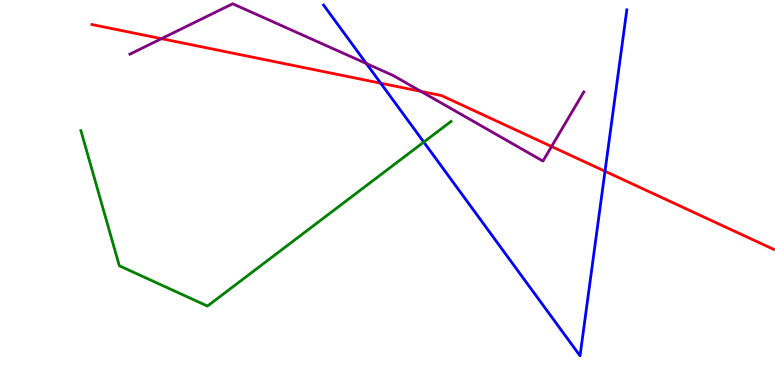[{'lines': ['blue', 'red'], 'intersections': [{'x': 4.91, 'y': 7.84}, {'x': 7.81, 'y': 5.55}]}, {'lines': ['green', 'red'], 'intersections': []}, {'lines': ['purple', 'red'], 'intersections': [{'x': 2.08, 'y': 9.0}, {'x': 5.43, 'y': 7.63}, {'x': 7.12, 'y': 6.19}]}, {'lines': ['blue', 'green'], 'intersections': [{'x': 5.47, 'y': 6.31}]}, {'lines': ['blue', 'purple'], 'intersections': [{'x': 4.73, 'y': 8.35}]}, {'lines': ['green', 'purple'], 'intersections': []}]